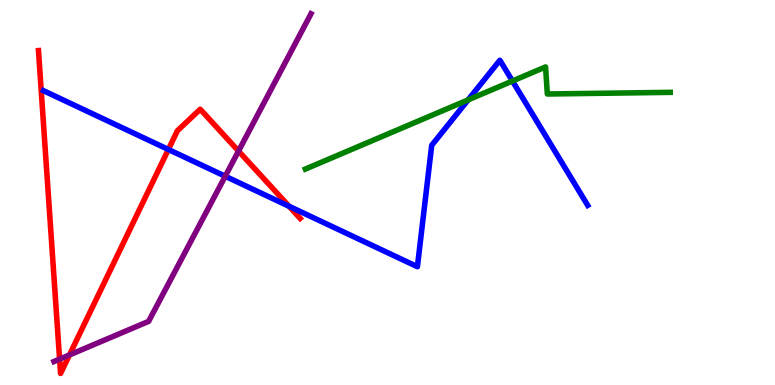[{'lines': ['blue', 'red'], 'intersections': [{'x': 2.17, 'y': 6.12}, {'x': 3.73, 'y': 4.64}]}, {'lines': ['green', 'red'], 'intersections': []}, {'lines': ['purple', 'red'], 'intersections': [{'x': 0.769, 'y': 0.672}, {'x': 0.896, 'y': 0.781}, {'x': 3.08, 'y': 6.08}]}, {'lines': ['blue', 'green'], 'intersections': [{'x': 6.04, 'y': 7.41}, {'x': 6.61, 'y': 7.9}]}, {'lines': ['blue', 'purple'], 'intersections': [{'x': 2.91, 'y': 5.42}]}, {'lines': ['green', 'purple'], 'intersections': []}]